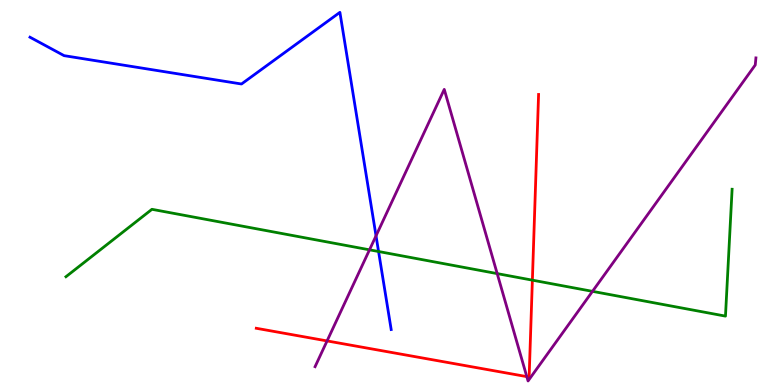[{'lines': ['blue', 'red'], 'intersections': []}, {'lines': ['green', 'red'], 'intersections': [{'x': 6.87, 'y': 2.72}]}, {'lines': ['purple', 'red'], 'intersections': [{'x': 4.22, 'y': 1.14}, {'x': 6.8, 'y': 0.218}]}, {'lines': ['blue', 'green'], 'intersections': [{'x': 4.88, 'y': 3.47}]}, {'lines': ['blue', 'purple'], 'intersections': [{'x': 4.85, 'y': 3.87}]}, {'lines': ['green', 'purple'], 'intersections': [{'x': 4.77, 'y': 3.51}, {'x': 6.42, 'y': 2.89}, {'x': 7.65, 'y': 2.43}]}]